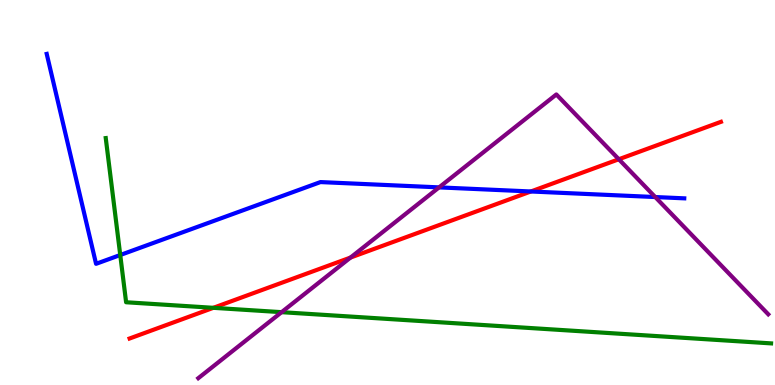[{'lines': ['blue', 'red'], 'intersections': [{'x': 6.85, 'y': 5.03}]}, {'lines': ['green', 'red'], 'intersections': [{'x': 2.75, 'y': 2.0}]}, {'lines': ['purple', 'red'], 'intersections': [{'x': 4.52, 'y': 3.31}, {'x': 7.98, 'y': 5.86}]}, {'lines': ['blue', 'green'], 'intersections': [{'x': 1.55, 'y': 3.38}]}, {'lines': ['blue', 'purple'], 'intersections': [{'x': 5.67, 'y': 5.13}, {'x': 8.45, 'y': 4.88}]}, {'lines': ['green', 'purple'], 'intersections': [{'x': 3.63, 'y': 1.89}]}]